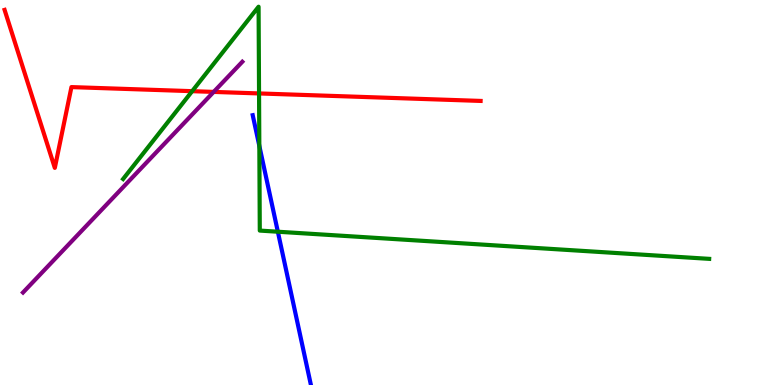[{'lines': ['blue', 'red'], 'intersections': []}, {'lines': ['green', 'red'], 'intersections': [{'x': 2.48, 'y': 7.63}, {'x': 3.34, 'y': 7.57}]}, {'lines': ['purple', 'red'], 'intersections': [{'x': 2.76, 'y': 7.61}]}, {'lines': ['blue', 'green'], 'intersections': [{'x': 3.35, 'y': 6.21}, {'x': 3.59, 'y': 3.98}]}, {'lines': ['blue', 'purple'], 'intersections': []}, {'lines': ['green', 'purple'], 'intersections': []}]